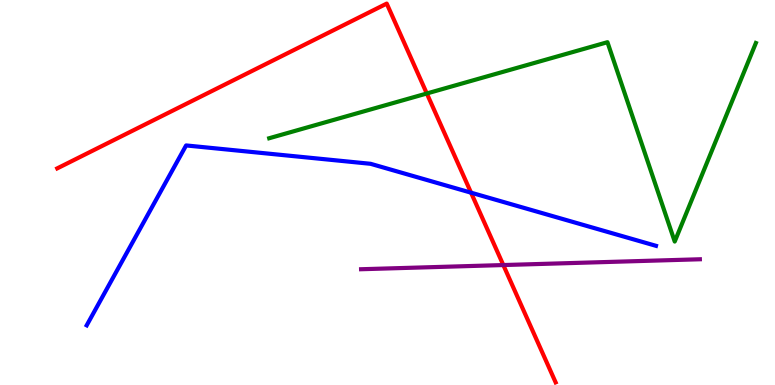[{'lines': ['blue', 'red'], 'intersections': [{'x': 6.08, 'y': 5.0}]}, {'lines': ['green', 'red'], 'intersections': [{'x': 5.51, 'y': 7.57}]}, {'lines': ['purple', 'red'], 'intersections': [{'x': 6.49, 'y': 3.12}]}, {'lines': ['blue', 'green'], 'intersections': []}, {'lines': ['blue', 'purple'], 'intersections': []}, {'lines': ['green', 'purple'], 'intersections': []}]